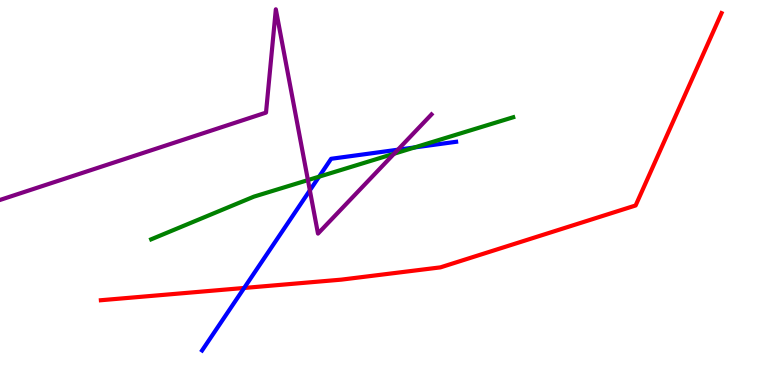[{'lines': ['blue', 'red'], 'intersections': [{'x': 3.15, 'y': 2.52}]}, {'lines': ['green', 'red'], 'intersections': []}, {'lines': ['purple', 'red'], 'intersections': []}, {'lines': ['blue', 'green'], 'intersections': [{'x': 4.12, 'y': 5.41}, {'x': 5.35, 'y': 6.17}]}, {'lines': ['blue', 'purple'], 'intersections': [{'x': 4.0, 'y': 5.06}, {'x': 5.13, 'y': 6.11}]}, {'lines': ['green', 'purple'], 'intersections': [{'x': 3.97, 'y': 5.32}, {'x': 5.08, 'y': 6.01}]}]